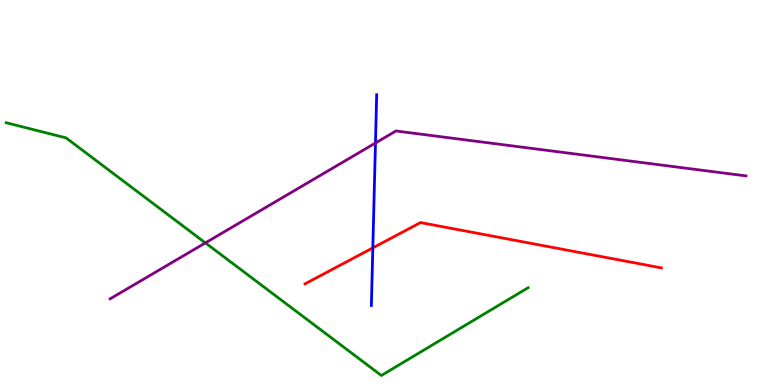[{'lines': ['blue', 'red'], 'intersections': [{'x': 4.81, 'y': 3.56}]}, {'lines': ['green', 'red'], 'intersections': []}, {'lines': ['purple', 'red'], 'intersections': []}, {'lines': ['blue', 'green'], 'intersections': []}, {'lines': ['blue', 'purple'], 'intersections': [{'x': 4.84, 'y': 6.29}]}, {'lines': ['green', 'purple'], 'intersections': [{'x': 2.65, 'y': 3.69}]}]